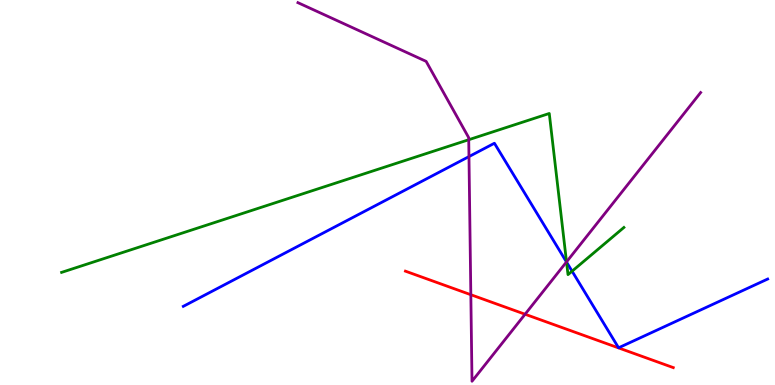[{'lines': ['blue', 'red'], 'intersections': []}, {'lines': ['green', 'red'], 'intersections': []}, {'lines': ['purple', 'red'], 'intersections': [{'x': 6.08, 'y': 2.35}, {'x': 6.78, 'y': 1.84}]}, {'lines': ['blue', 'green'], 'intersections': [{'x': 7.31, 'y': 3.19}, {'x': 7.38, 'y': 2.96}]}, {'lines': ['blue', 'purple'], 'intersections': [{'x': 6.05, 'y': 5.93}, {'x': 7.31, 'y': 3.2}]}, {'lines': ['green', 'purple'], 'intersections': [{'x': 6.05, 'y': 6.37}, {'x': 7.31, 'y': 3.2}]}]